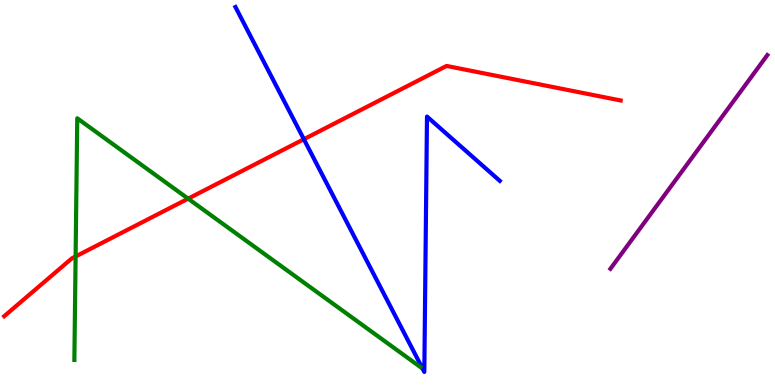[{'lines': ['blue', 'red'], 'intersections': [{'x': 3.92, 'y': 6.38}]}, {'lines': ['green', 'red'], 'intersections': [{'x': 0.976, 'y': 3.34}, {'x': 2.43, 'y': 4.84}]}, {'lines': ['purple', 'red'], 'intersections': []}, {'lines': ['blue', 'green'], 'intersections': []}, {'lines': ['blue', 'purple'], 'intersections': []}, {'lines': ['green', 'purple'], 'intersections': []}]